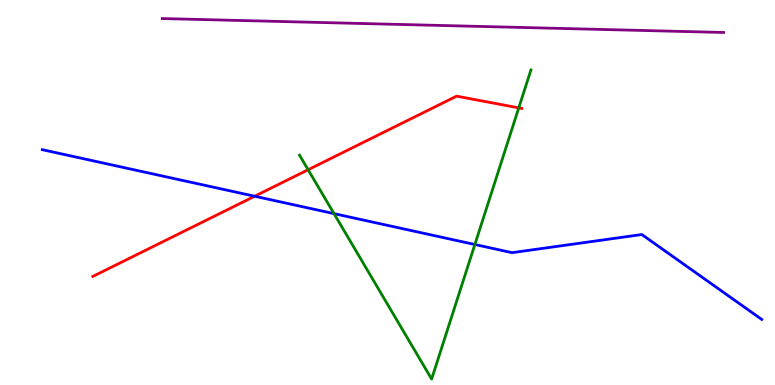[{'lines': ['blue', 'red'], 'intersections': [{'x': 3.29, 'y': 4.9}]}, {'lines': ['green', 'red'], 'intersections': [{'x': 3.98, 'y': 5.59}, {'x': 6.69, 'y': 7.2}]}, {'lines': ['purple', 'red'], 'intersections': []}, {'lines': ['blue', 'green'], 'intersections': [{'x': 4.31, 'y': 4.45}, {'x': 6.13, 'y': 3.65}]}, {'lines': ['blue', 'purple'], 'intersections': []}, {'lines': ['green', 'purple'], 'intersections': []}]